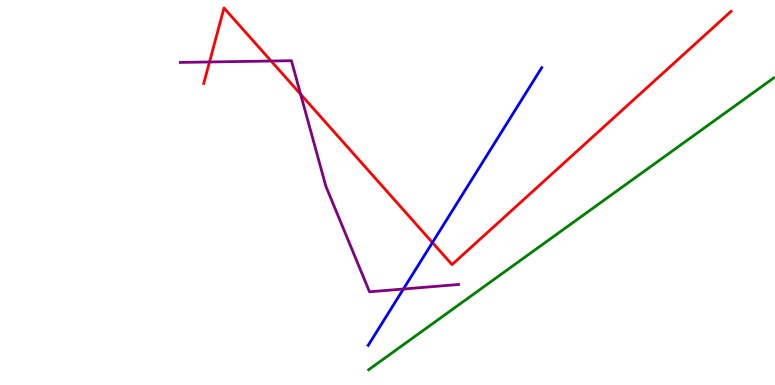[{'lines': ['blue', 'red'], 'intersections': [{'x': 5.58, 'y': 3.7}]}, {'lines': ['green', 'red'], 'intersections': []}, {'lines': ['purple', 'red'], 'intersections': [{'x': 2.7, 'y': 8.39}, {'x': 3.5, 'y': 8.41}, {'x': 3.88, 'y': 7.55}]}, {'lines': ['blue', 'green'], 'intersections': []}, {'lines': ['blue', 'purple'], 'intersections': [{'x': 5.21, 'y': 2.49}]}, {'lines': ['green', 'purple'], 'intersections': []}]